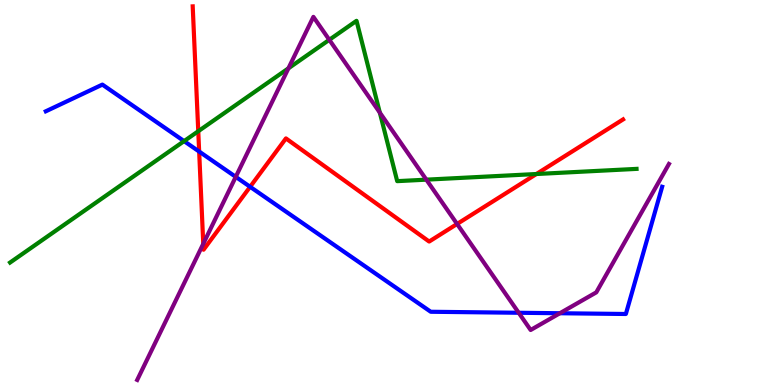[{'lines': ['blue', 'red'], 'intersections': [{'x': 2.57, 'y': 6.06}, {'x': 3.23, 'y': 5.15}]}, {'lines': ['green', 'red'], 'intersections': [{'x': 2.56, 'y': 6.59}, {'x': 6.92, 'y': 5.48}]}, {'lines': ['purple', 'red'], 'intersections': [{'x': 2.62, 'y': 3.67}, {'x': 5.9, 'y': 4.18}]}, {'lines': ['blue', 'green'], 'intersections': [{'x': 2.38, 'y': 6.33}]}, {'lines': ['blue', 'purple'], 'intersections': [{'x': 3.04, 'y': 5.41}, {'x': 6.69, 'y': 1.88}, {'x': 7.22, 'y': 1.86}]}, {'lines': ['green', 'purple'], 'intersections': [{'x': 3.72, 'y': 8.23}, {'x': 4.25, 'y': 8.97}, {'x': 4.9, 'y': 7.07}, {'x': 5.5, 'y': 5.33}]}]